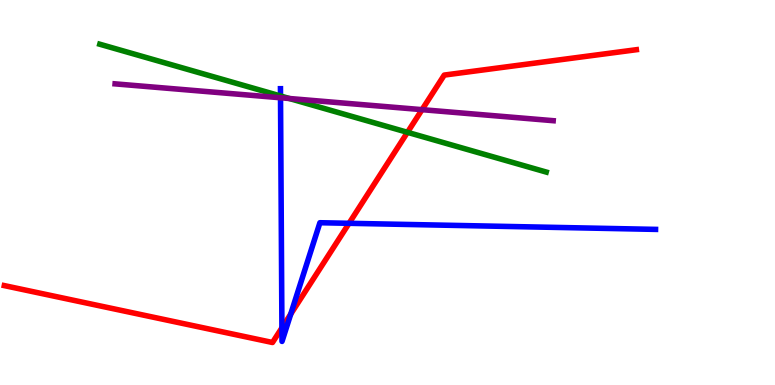[{'lines': ['blue', 'red'], 'intersections': [{'x': 3.64, 'y': 1.49}, {'x': 3.75, 'y': 1.84}, {'x': 4.5, 'y': 4.2}]}, {'lines': ['green', 'red'], 'intersections': [{'x': 5.26, 'y': 6.56}]}, {'lines': ['purple', 'red'], 'intersections': [{'x': 5.45, 'y': 7.15}]}, {'lines': ['blue', 'green'], 'intersections': [{'x': 3.62, 'y': 7.51}]}, {'lines': ['blue', 'purple'], 'intersections': [{'x': 3.62, 'y': 7.46}]}, {'lines': ['green', 'purple'], 'intersections': [{'x': 3.73, 'y': 7.44}]}]